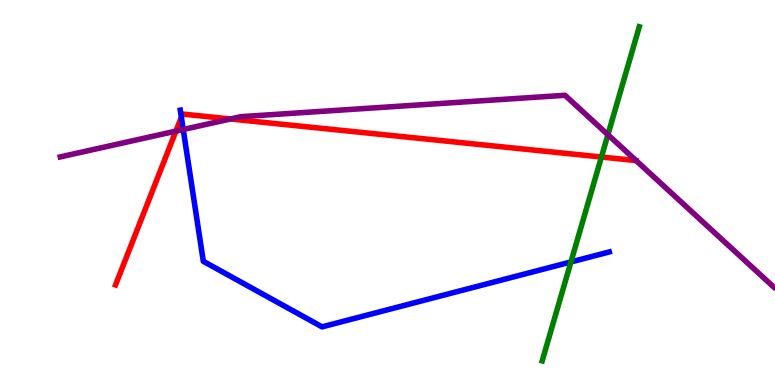[{'lines': ['blue', 'red'], 'intersections': [{'x': 2.34, 'y': 6.95}]}, {'lines': ['green', 'red'], 'intersections': [{'x': 7.76, 'y': 5.92}]}, {'lines': ['purple', 'red'], 'intersections': [{'x': 2.27, 'y': 6.59}, {'x': 2.97, 'y': 6.91}]}, {'lines': ['blue', 'green'], 'intersections': [{'x': 7.37, 'y': 3.2}]}, {'lines': ['blue', 'purple'], 'intersections': [{'x': 2.36, 'y': 6.64}]}, {'lines': ['green', 'purple'], 'intersections': [{'x': 7.84, 'y': 6.5}]}]